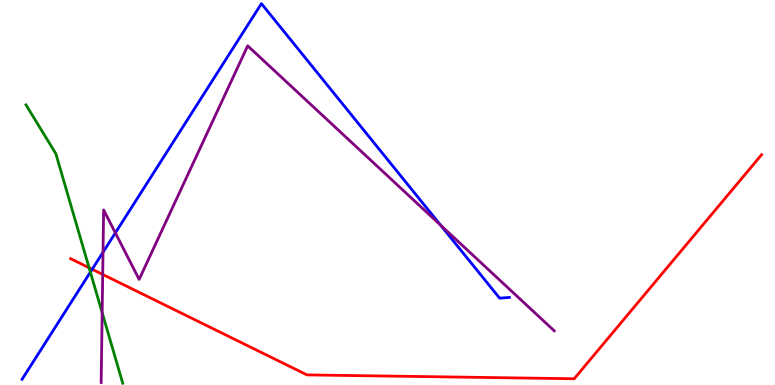[{'lines': ['blue', 'red'], 'intersections': [{'x': 1.19, 'y': 3.01}]}, {'lines': ['green', 'red'], 'intersections': [{'x': 1.15, 'y': 3.05}]}, {'lines': ['purple', 'red'], 'intersections': [{'x': 1.33, 'y': 2.87}]}, {'lines': ['blue', 'green'], 'intersections': [{'x': 1.17, 'y': 2.93}]}, {'lines': ['blue', 'purple'], 'intersections': [{'x': 1.33, 'y': 3.45}, {'x': 1.49, 'y': 3.95}, {'x': 5.68, 'y': 4.15}]}, {'lines': ['green', 'purple'], 'intersections': [{'x': 1.32, 'y': 1.88}]}]